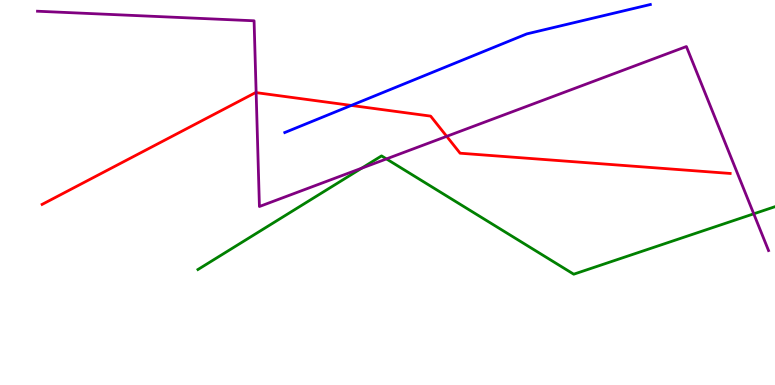[{'lines': ['blue', 'red'], 'intersections': [{'x': 4.53, 'y': 7.26}]}, {'lines': ['green', 'red'], 'intersections': []}, {'lines': ['purple', 'red'], 'intersections': [{'x': 3.31, 'y': 7.59}, {'x': 5.76, 'y': 6.46}]}, {'lines': ['blue', 'green'], 'intersections': []}, {'lines': ['blue', 'purple'], 'intersections': []}, {'lines': ['green', 'purple'], 'intersections': [{'x': 4.67, 'y': 5.63}, {'x': 4.99, 'y': 5.87}, {'x': 9.73, 'y': 4.45}]}]